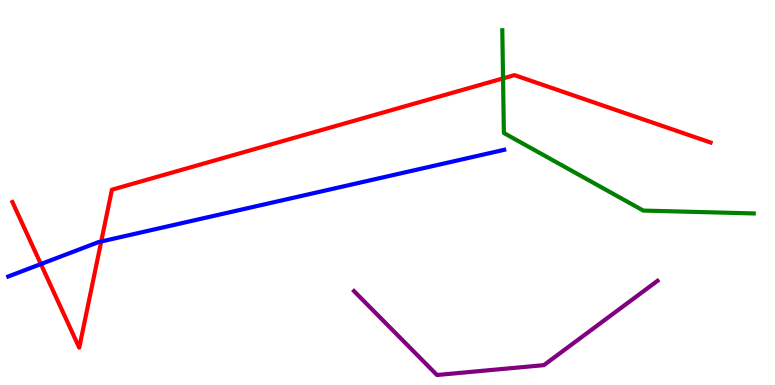[{'lines': ['blue', 'red'], 'intersections': [{'x': 0.527, 'y': 3.14}, {'x': 1.31, 'y': 3.73}]}, {'lines': ['green', 'red'], 'intersections': [{'x': 6.49, 'y': 7.96}]}, {'lines': ['purple', 'red'], 'intersections': []}, {'lines': ['blue', 'green'], 'intersections': []}, {'lines': ['blue', 'purple'], 'intersections': []}, {'lines': ['green', 'purple'], 'intersections': []}]